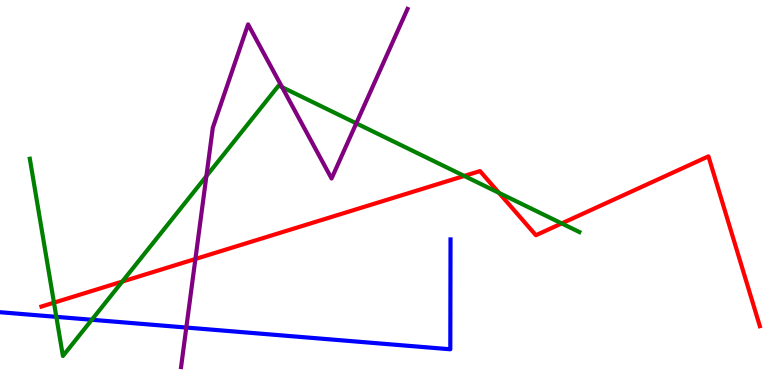[{'lines': ['blue', 'red'], 'intersections': []}, {'lines': ['green', 'red'], 'intersections': [{'x': 0.696, 'y': 2.14}, {'x': 1.58, 'y': 2.69}, {'x': 5.99, 'y': 5.43}, {'x': 6.44, 'y': 4.99}, {'x': 7.25, 'y': 4.2}]}, {'lines': ['purple', 'red'], 'intersections': [{'x': 2.52, 'y': 3.27}]}, {'lines': ['blue', 'green'], 'intersections': [{'x': 0.727, 'y': 1.77}, {'x': 1.18, 'y': 1.69}]}, {'lines': ['blue', 'purple'], 'intersections': [{'x': 2.4, 'y': 1.49}]}, {'lines': ['green', 'purple'], 'intersections': [{'x': 2.66, 'y': 5.42}, {'x': 3.64, 'y': 7.74}, {'x': 4.6, 'y': 6.8}]}]